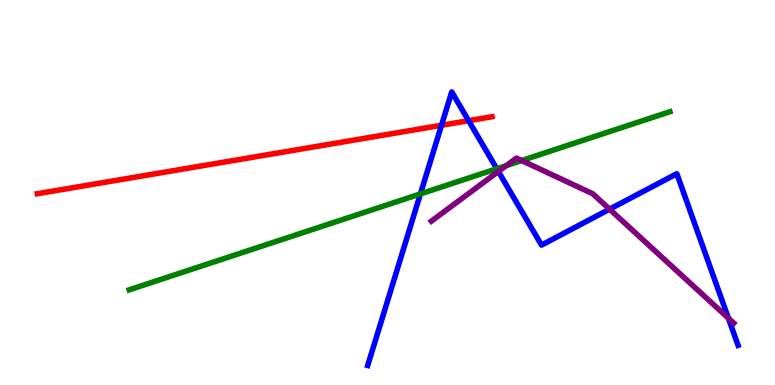[{'lines': ['blue', 'red'], 'intersections': [{'x': 5.7, 'y': 6.75}, {'x': 6.05, 'y': 6.87}]}, {'lines': ['green', 'red'], 'intersections': []}, {'lines': ['purple', 'red'], 'intersections': []}, {'lines': ['blue', 'green'], 'intersections': [{'x': 5.42, 'y': 4.96}, {'x': 6.41, 'y': 5.62}]}, {'lines': ['blue', 'purple'], 'intersections': [{'x': 6.43, 'y': 5.55}, {'x': 7.87, 'y': 4.57}, {'x': 9.4, 'y': 1.73}]}, {'lines': ['green', 'purple'], 'intersections': [{'x': 6.53, 'y': 5.7}, {'x': 6.73, 'y': 5.83}]}]